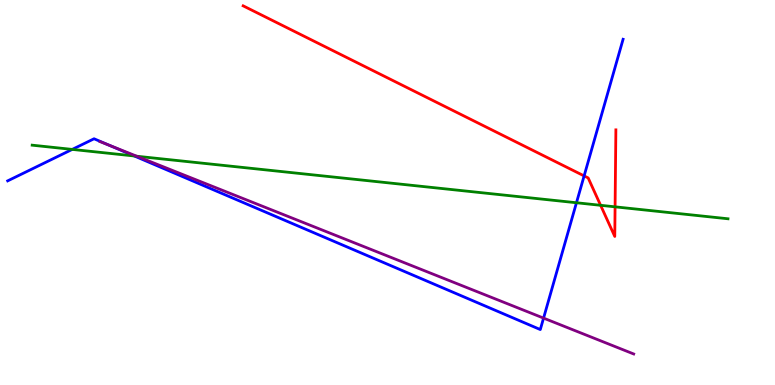[{'lines': ['blue', 'red'], 'intersections': [{'x': 7.54, 'y': 5.43}]}, {'lines': ['green', 'red'], 'intersections': [{'x': 7.75, 'y': 4.67}, {'x': 7.94, 'y': 4.63}]}, {'lines': ['purple', 'red'], 'intersections': []}, {'lines': ['blue', 'green'], 'intersections': [{'x': 0.932, 'y': 6.12}, {'x': 1.73, 'y': 5.95}, {'x': 7.44, 'y': 4.73}]}, {'lines': ['blue', 'purple'], 'intersections': [{'x': 1.42, 'y': 6.22}, {'x': 7.01, 'y': 1.74}]}, {'lines': ['green', 'purple'], 'intersections': [{'x': 1.77, 'y': 5.94}]}]